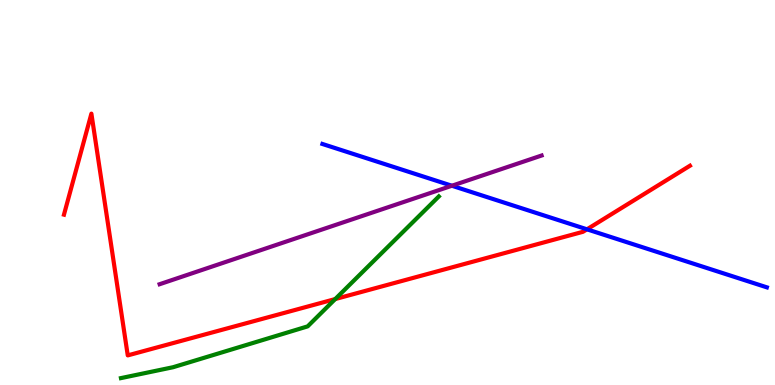[{'lines': ['blue', 'red'], 'intersections': [{'x': 7.57, 'y': 4.04}]}, {'lines': ['green', 'red'], 'intersections': [{'x': 4.33, 'y': 2.23}]}, {'lines': ['purple', 'red'], 'intersections': []}, {'lines': ['blue', 'green'], 'intersections': []}, {'lines': ['blue', 'purple'], 'intersections': [{'x': 5.83, 'y': 5.18}]}, {'lines': ['green', 'purple'], 'intersections': []}]